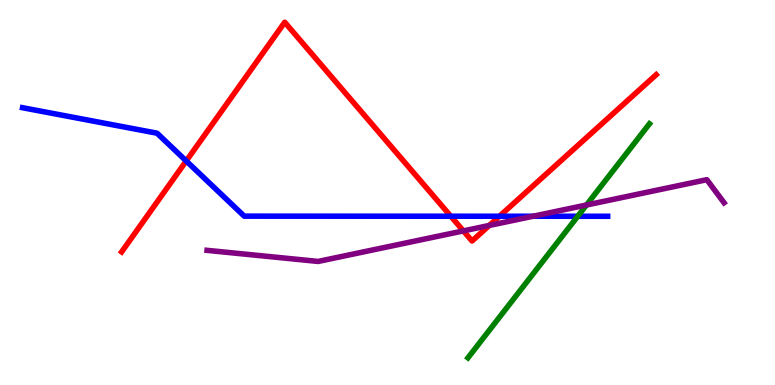[{'lines': ['blue', 'red'], 'intersections': [{'x': 2.4, 'y': 5.82}, {'x': 5.82, 'y': 4.38}, {'x': 6.44, 'y': 4.38}]}, {'lines': ['green', 'red'], 'intersections': []}, {'lines': ['purple', 'red'], 'intersections': [{'x': 5.98, 'y': 4.0}, {'x': 6.31, 'y': 4.14}]}, {'lines': ['blue', 'green'], 'intersections': [{'x': 7.45, 'y': 4.38}]}, {'lines': ['blue', 'purple'], 'intersections': [{'x': 6.88, 'y': 4.38}]}, {'lines': ['green', 'purple'], 'intersections': [{'x': 7.57, 'y': 4.68}]}]